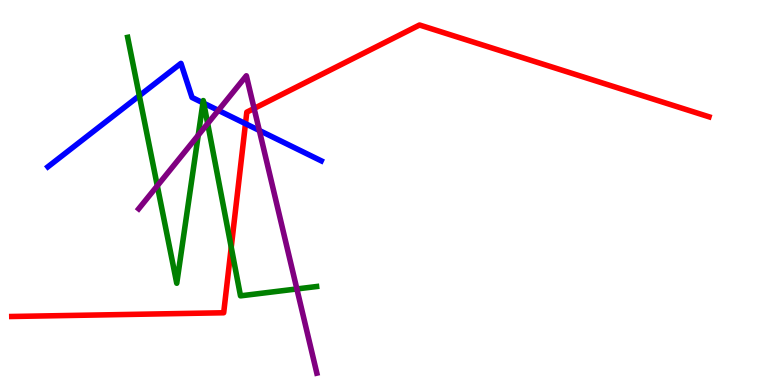[{'lines': ['blue', 'red'], 'intersections': [{'x': 3.17, 'y': 6.79}]}, {'lines': ['green', 'red'], 'intersections': [{'x': 2.98, 'y': 3.58}]}, {'lines': ['purple', 'red'], 'intersections': [{'x': 3.28, 'y': 7.18}]}, {'lines': ['blue', 'green'], 'intersections': [{'x': 1.8, 'y': 7.51}, {'x': 2.62, 'y': 7.33}, {'x': 2.63, 'y': 7.32}]}, {'lines': ['blue', 'purple'], 'intersections': [{'x': 2.82, 'y': 7.13}, {'x': 3.35, 'y': 6.61}]}, {'lines': ['green', 'purple'], 'intersections': [{'x': 2.03, 'y': 5.17}, {'x': 2.56, 'y': 6.49}, {'x': 2.68, 'y': 6.79}, {'x': 3.83, 'y': 2.49}]}]